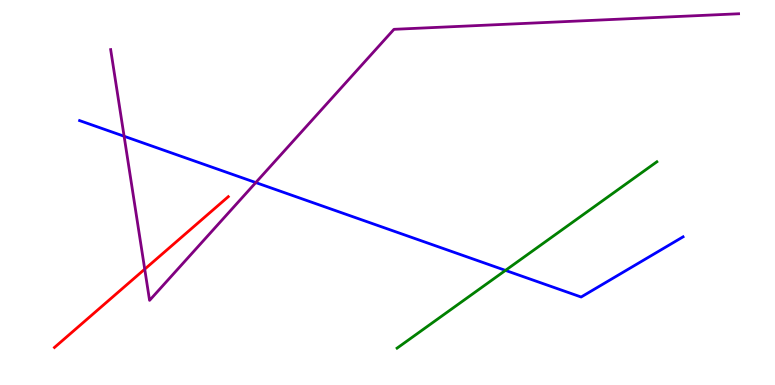[{'lines': ['blue', 'red'], 'intersections': []}, {'lines': ['green', 'red'], 'intersections': []}, {'lines': ['purple', 'red'], 'intersections': [{'x': 1.87, 'y': 3.01}]}, {'lines': ['blue', 'green'], 'intersections': [{'x': 6.52, 'y': 2.98}]}, {'lines': ['blue', 'purple'], 'intersections': [{'x': 1.6, 'y': 6.46}, {'x': 3.3, 'y': 5.26}]}, {'lines': ['green', 'purple'], 'intersections': []}]